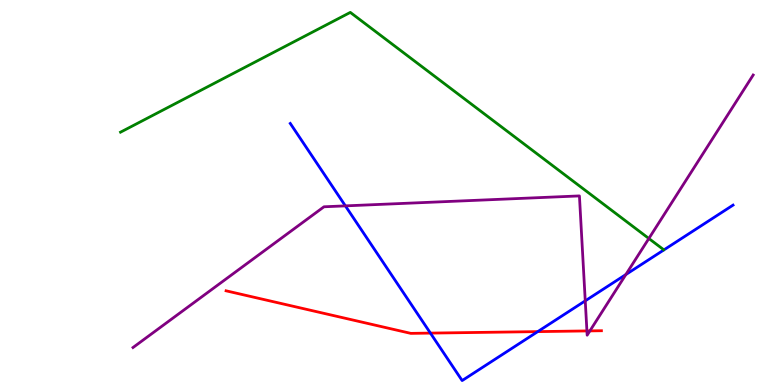[{'lines': ['blue', 'red'], 'intersections': [{'x': 5.55, 'y': 1.35}, {'x': 6.94, 'y': 1.39}]}, {'lines': ['green', 'red'], 'intersections': []}, {'lines': ['purple', 'red'], 'intersections': [{'x': 7.57, 'y': 1.4}, {'x': 7.61, 'y': 1.41}]}, {'lines': ['blue', 'green'], 'intersections': []}, {'lines': ['blue', 'purple'], 'intersections': [{'x': 4.46, 'y': 4.65}, {'x': 7.55, 'y': 2.19}, {'x': 8.08, 'y': 2.87}]}, {'lines': ['green', 'purple'], 'intersections': [{'x': 8.37, 'y': 3.81}]}]